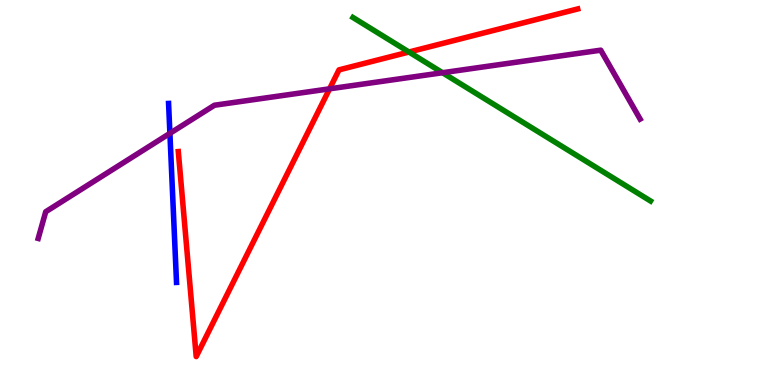[{'lines': ['blue', 'red'], 'intersections': []}, {'lines': ['green', 'red'], 'intersections': [{'x': 5.28, 'y': 8.65}]}, {'lines': ['purple', 'red'], 'intersections': [{'x': 4.25, 'y': 7.69}]}, {'lines': ['blue', 'green'], 'intersections': []}, {'lines': ['blue', 'purple'], 'intersections': [{'x': 2.19, 'y': 6.54}]}, {'lines': ['green', 'purple'], 'intersections': [{'x': 5.71, 'y': 8.11}]}]